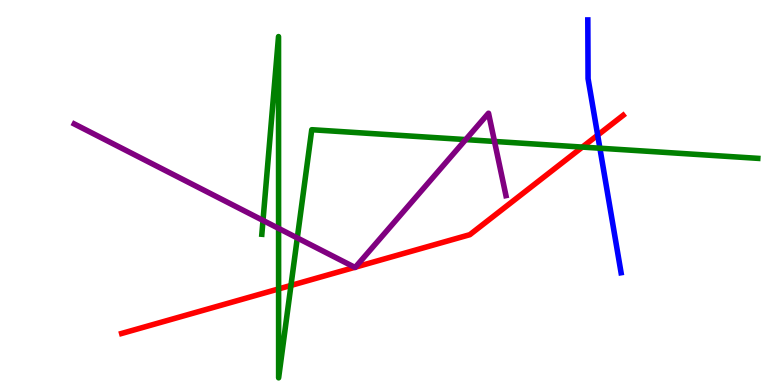[{'lines': ['blue', 'red'], 'intersections': [{'x': 7.71, 'y': 6.49}]}, {'lines': ['green', 'red'], 'intersections': [{'x': 3.59, 'y': 2.5}, {'x': 3.75, 'y': 2.59}, {'x': 7.51, 'y': 6.18}]}, {'lines': ['purple', 'red'], 'intersections': [{'x': 4.58, 'y': 3.06}, {'x': 4.59, 'y': 3.06}]}, {'lines': ['blue', 'green'], 'intersections': [{'x': 7.74, 'y': 6.15}]}, {'lines': ['blue', 'purple'], 'intersections': []}, {'lines': ['green', 'purple'], 'intersections': [{'x': 3.39, 'y': 4.27}, {'x': 3.59, 'y': 4.07}, {'x': 3.84, 'y': 3.82}, {'x': 6.01, 'y': 6.37}, {'x': 6.38, 'y': 6.33}]}]